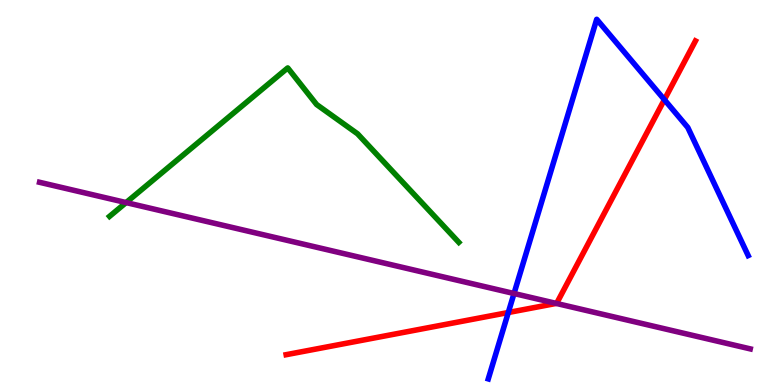[{'lines': ['blue', 'red'], 'intersections': [{'x': 6.56, 'y': 1.88}, {'x': 8.57, 'y': 7.41}]}, {'lines': ['green', 'red'], 'intersections': []}, {'lines': ['purple', 'red'], 'intersections': [{'x': 7.18, 'y': 2.12}]}, {'lines': ['blue', 'green'], 'intersections': []}, {'lines': ['blue', 'purple'], 'intersections': [{'x': 6.63, 'y': 2.38}]}, {'lines': ['green', 'purple'], 'intersections': [{'x': 1.63, 'y': 4.74}]}]